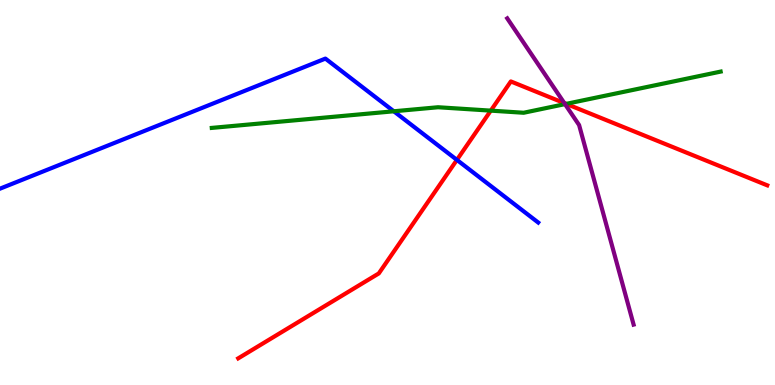[{'lines': ['blue', 'red'], 'intersections': [{'x': 5.9, 'y': 5.85}]}, {'lines': ['green', 'red'], 'intersections': [{'x': 6.33, 'y': 7.13}, {'x': 7.31, 'y': 7.3}]}, {'lines': ['purple', 'red'], 'intersections': [{'x': 7.28, 'y': 7.32}]}, {'lines': ['blue', 'green'], 'intersections': [{'x': 5.08, 'y': 7.11}]}, {'lines': ['blue', 'purple'], 'intersections': []}, {'lines': ['green', 'purple'], 'intersections': [{'x': 7.29, 'y': 7.3}]}]